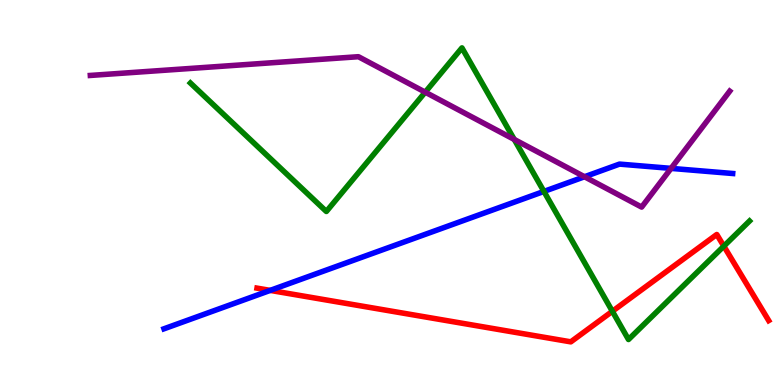[{'lines': ['blue', 'red'], 'intersections': [{'x': 3.49, 'y': 2.46}]}, {'lines': ['green', 'red'], 'intersections': [{'x': 7.9, 'y': 1.91}, {'x': 9.34, 'y': 3.61}]}, {'lines': ['purple', 'red'], 'intersections': []}, {'lines': ['blue', 'green'], 'intersections': [{'x': 7.02, 'y': 5.03}]}, {'lines': ['blue', 'purple'], 'intersections': [{'x': 7.54, 'y': 5.41}, {'x': 8.66, 'y': 5.63}]}, {'lines': ['green', 'purple'], 'intersections': [{'x': 5.49, 'y': 7.61}, {'x': 6.64, 'y': 6.38}]}]